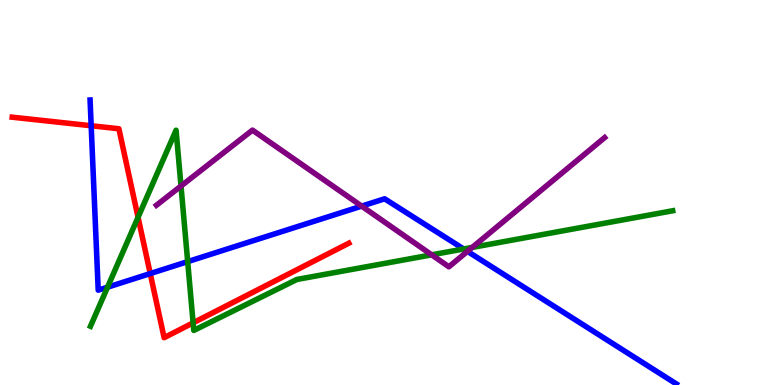[{'lines': ['blue', 'red'], 'intersections': [{'x': 1.18, 'y': 6.73}, {'x': 1.94, 'y': 2.89}]}, {'lines': ['green', 'red'], 'intersections': [{'x': 1.78, 'y': 4.36}, {'x': 2.49, 'y': 1.61}]}, {'lines': ['purple', 'red'], 'intersections': []}, {'lines': ['blue', 'green'], 'intersections': [{'x': 1.39, 'y': 2.54}, {'x': 2.42, 'y': 3.2}, {'x': 5.98, 'y': 3.53}]}, {'lines': ['blue', 'purple'], 'intersections': [{'x': 4.67, 'y': 4.65}, {'x': 6.03, 'y': 3.47}]}, {'lines': ['green', 'purple'], 'intersections': [{'x': 2.34, 'y': 5.17}, {'x': 5.57, 'y': 3.38}, {'x': 6.09, 'y': 3.57}]}]